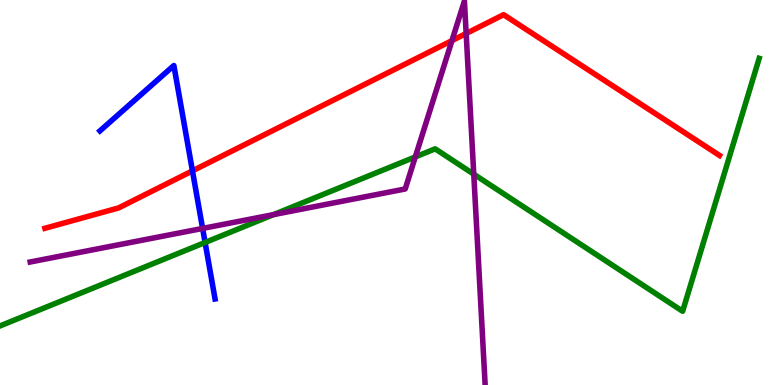[{'lines': ['blue', 'red'], 'intersections': [{'x': 2.48, 'y': 5.56}]}, {'lines': ['green', 'red'], 'intersections': []}, {'lines': ['purple', 'red'], 'intersections': [{'x': 5.83, 'y': 8.95}, {'x': 6.01, 'y': 9.13}]}, {'lines': ['blue', 'green'], 'intersections': [{'x': 2.65, 'y': 3.7}]}, {'lines': ['blue', 'purple'], 'intersections': [{'x': 2.61, 'y': 4.07}]}, {'lines': ['green', 'purple'], 'intersections': [{'x': 3.53, 'y': 4.43}, {'x': 5.36, 'y': 5.92}, {'x': 6.11, 'y': 5.48}]}]